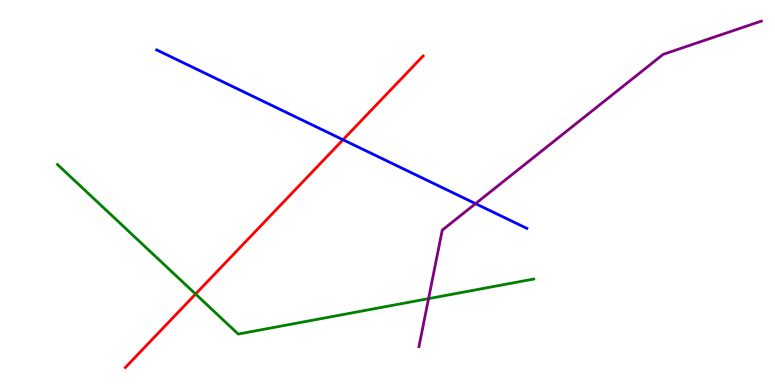[{'lines': ['blue', 'red'], 'intersections': [{'x': 4.43, 'y': 6.37}]}, {'lines': ['green', 'red'], 'intersections': [{'x': 2.52, 'y': 2.36}]}, {'lines': ['purple', 'red'], 'intersections': []}, {'lines': ['blue', 'green'], 'intersections': []}, {'lines': ['blue', 'purple'], 'intersections': [{'x': 6.14, 'y': 4.71}]}, {'lines': ['green', 'purple'], 'intersections': [{'x': 5.53, 'y': 2.24}]}]